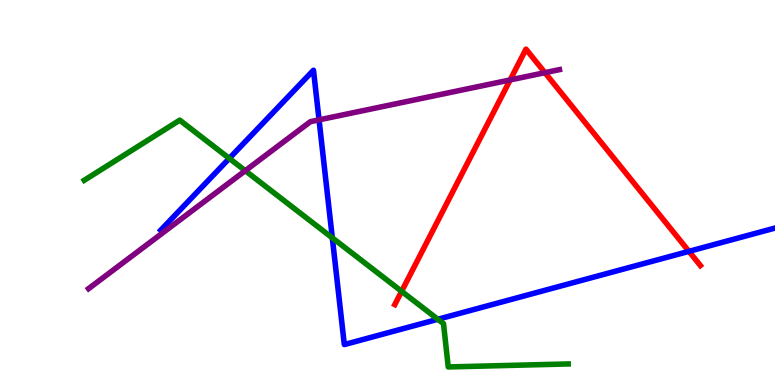[{'lines': ['blue', 'red'], 'intersections': [{'x': 8.89, 'y': 3.47}]}, {'lines': ['green', 'red'], 'intersections': [{'x': 5.18, 'y': 2.43}]}, {'lines': ['purple', 'red'], 'intersections': [{'x': 6.58, 'y': 7.92}, {'x': 7.03, 'y': 8.11}]}, {'lines': ['blue', 'green'], 'intersections': [{'x': 2.96, 'y': 5.89}, {'x': 4.29, 'y': 3.82}, {'x': 5.65, 'y': 1.71}]}, {'lines': ['blue', 'purple'], 'intersections': [{'x': 4.12, 'y': 6.89}]}, {'lines': ['green', 'purple'], 'intersections': [{'x': 3.16, 'y': 5.57}]}]